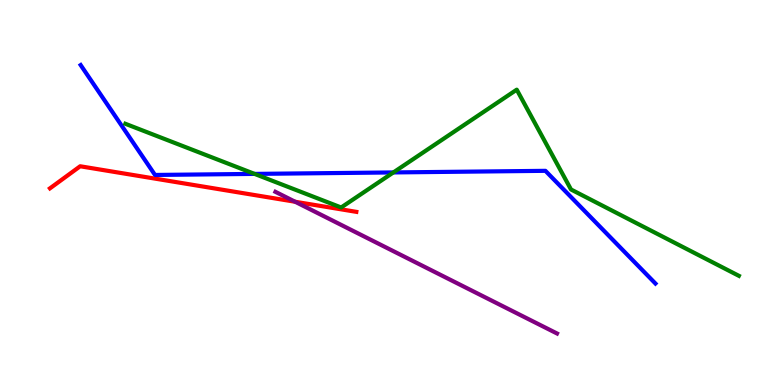[{'lines': ['blue', 'red'], 'intersections': []}, {'lines': ['green', 'red'], 'intersections': []}, {'lines': ['purple', 'red'], 'intersections': [{'x': 3.81, 'y': 4.76}]}, {'lines': ['blue', 'green'], 'intersections': [{'x': 3.28, 'y': 5.48}, {'x': 5.08, 'y': 5.52}]}, {'lines': ['blue', 'purple'], 'intersections': []}, {'lines': ['green', 'purple'], 'intersections': []}]